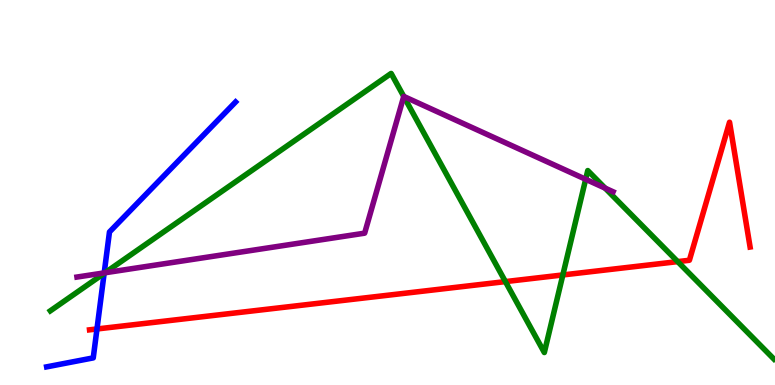[{'lines': ['blue', 'red'], 'intersections': [{'x': 1.25, 'y': 1.46}]}, {'lines': ['green', 'red'], 'intersections': [{'x': 6.52, 'y': 2.69}, {'x': 7.26, 'y': 2.86}, {'x': 8.74, 'y': 3.2}]}, {'lines': ['purple', 'red'], 'intersections': []}, {'lines': ['blue', 'green'], 'intersections': [{'x': 1.34, 'y': 2.9}]}, {'lines': ['blue', 'purple'], 'intersections': [{'x': 1.34, 'y': 2.91}]}, {'lines': ['green', 'purple'], 'intersections': [{'x': 1.35, 'y': 2.91}, {'x': 5.21, 'y': 7.5}, {'x': 7.56, 'y': 5.34}, {'x': 7.81, 'y': 5.11}]}]